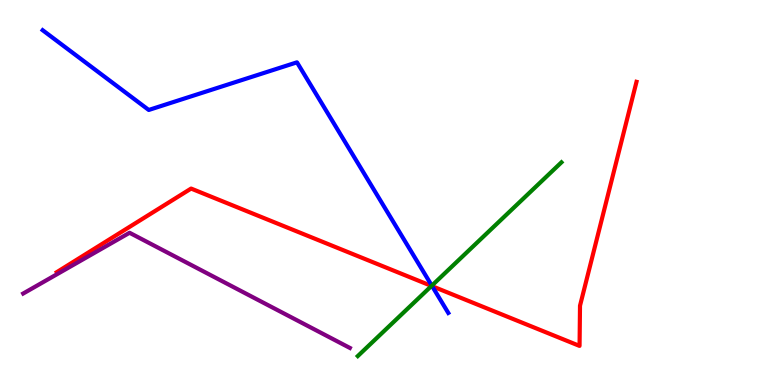[{'lines': ['blue', 'red'], 'intersections': [{'x': 5.58, 'y': 2.57}]}, {'lines': ['green', 'red'], 'intersections': [{'x': 5.57, 'y': 2.57}]}, {'lines': ['purple', 'red'], 'intersections': []}, {'lines': ['blue', 'green'], 'intersections': [{'x': 5.57, 'y': 2.58}]}, {'lines': ['blue', 'purple'], 'intersections': []}, {'lines': ['green', 'purple'], 'intersections': []}]